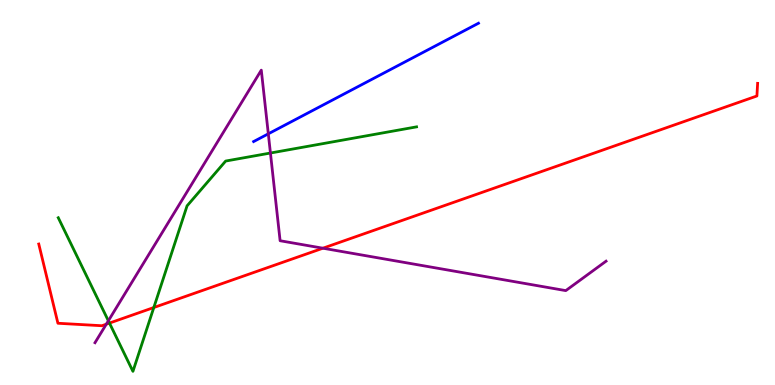[{'lines': ['blue', 'red'], 'intersections': []}, {'lines': ['green', 'red'], 'intersections': [{'x': 1.41, 'y': 1.61}, {'x': 1.98, 'y': 2.01}]}, {'lines': ['purple', 'red'], 'intersections': [{'x': 1.37, 'y': 1.58}, {'x': 4.17, 'y': 3.55}]}, {'lines': ['blue', 'green'], 'intersections': []}, {'lines': ['blue', 'purple'], 'intersections': [{'x': 3.46, 'y': 6.52}]}, {'lines': ['green', 'purple'], 'intersections': [{'x': 1.4, 'y': 1.67}, {'x': 3.49, 'y': 6.03}]}]